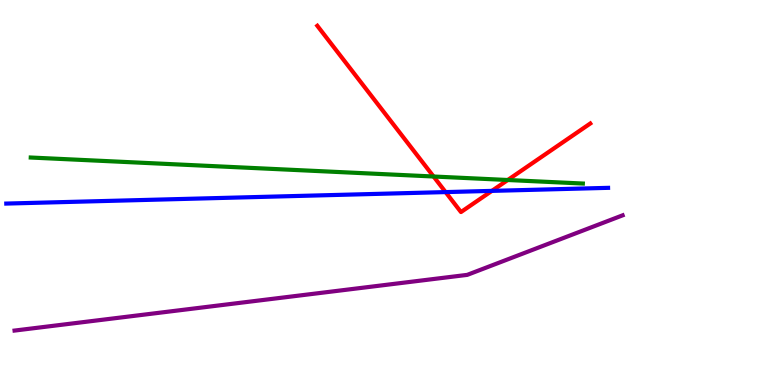[{'lines': ['blue', 'red'], 'intersections': [{'x': 5.75, 'y': 5.01}, {'x': 6.35, 'y': 5.04}]}, {'lines': ['green', 'red'], 'intersections': [{'x': 5.59, 'y': 5.42}, {'x': 6.55, 'y': 5.32}]}, {'lines': ['purple', 'red'], 'intersections': []}, {'lines': ['blue', 'green'], 'intersections': []}, {'lines': ['blue', 'purple'], 'intersections': []}, {'lines': ['green', 'purple'], 'intersections': []}]